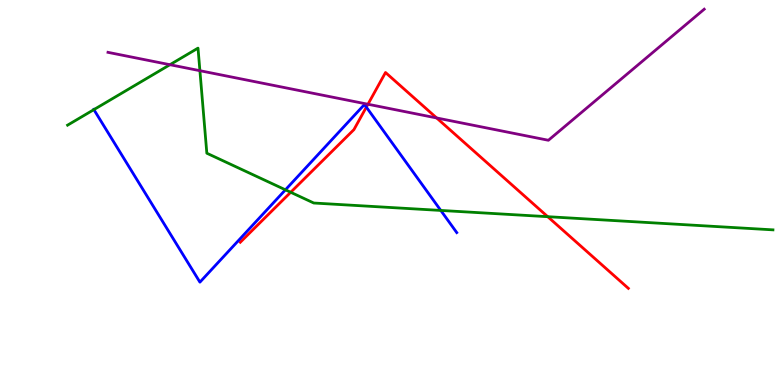[{'lines': ['blue', 'red'], 'intersections': [{'x': 4.73, 'y': 7.22}]}, {'lines': ['green', 'red'], 'intersections': [{'x': 3.75, 'y': 5.01}, {'x': 7.07, 'y': 4.37}]}, {'lines': ['purple', 'red'], 'intersections': [{'x': 4.75, 'y': 7.29}, {'x': 5.63, 'y': 6.94}]}, {'lines': ['blue', 'green'], 'intersections': [{'x': 1.21, 'y': 7.15}, {'x': 3.68, 'y': 5.07}, {'x': 5.69, 'y': 4.53}]}, {'lines': ['blue', 'purple'], 'intersections': []}, {'lines': ['green', 'purple'], 'intersections': [{'x': 2.19, 'y': 8.32}, {'x': 2.58, 'y': 8.16}]}]